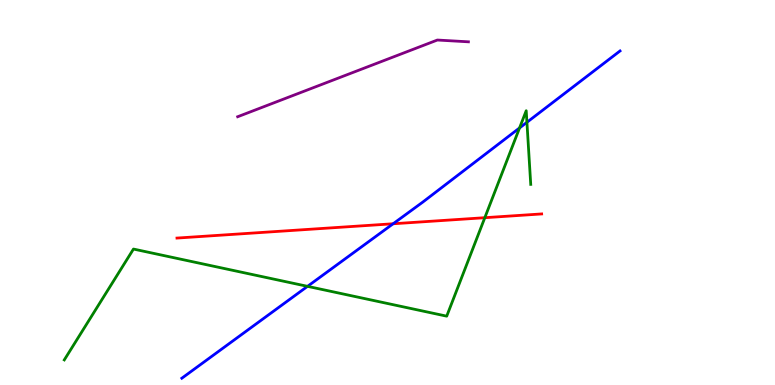[{'lines': ['blue', 'red'], 'intersections': [{'x': 5.07, 'y': 4.19}]}, {'lines': ['green', 'red'], 'intersections': [{'x': 6.26, 'y': 4.35}]}, {'lines': ['purple', 'red'], 'intersections': []}, {'lines': ['blue', 'green'], 'intersections': [{'x': 3.97, 'y': 2.56}, {'x': 6.7, 'y': 6.68}, {'x': 6.8, 'y': 6.82}]}, {'lines': ['blue', 'purple'], 'intersections': []}, {'lines': ['green', 'purple'], 'intersections': []}]